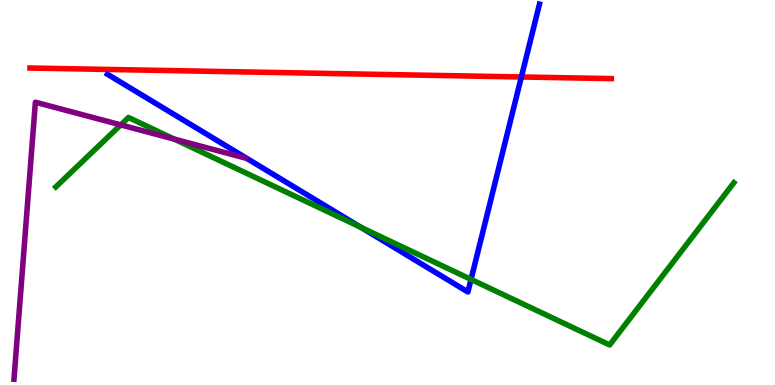[{'lines': ['blue', 'red'], 'intersections': [{'x': 6.73, 'y': 8.0}]}, {'lines': ['green', 'red'], 'intersections': []}, {'lines': ['purple', 'red'], 'intersections': []}, {'lines': ['blue', 'green'], 'intersections': [{'x': 4.66, 'y': 4.09}, {'x': 6.08, 'y': 2.74}]}, {'lines': ['blue', 'purple'], 'intersections': []}, {'lines': ['green', 'purple'], 'intersections': [{'x': 1.56, 'y': 6.76}, {'x': 2.25, 'y': 6.39}]}]